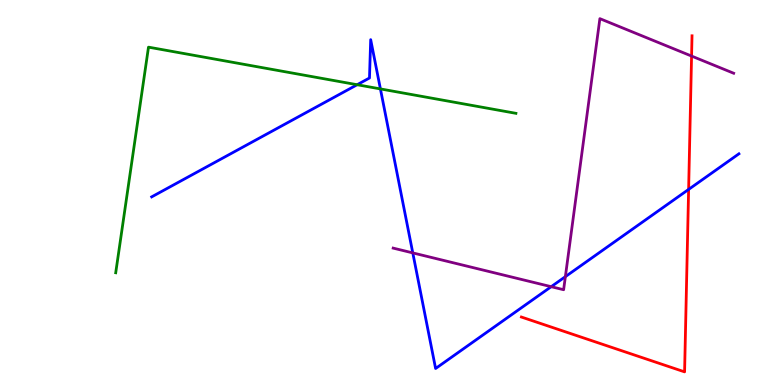[{'lines': ['blue', 'red'], 'intersections': [{'x': 8.89, 'y': 5.08}]}, {'lines': ['green', 'red'], 'intersections': []}, {'lines': ['purple', 'red'], 'intersections': [{'x': 8.92, 'y': 8.54}]}, {'lines': ['blue', 'green'], 'intersections': [{'x': 4.61, 'y': 7.8}, {'x': 4.91, 'y': 7.69}]}, {'lines': ['blue', 'purple'], 'intersections': [{'x': 5.33, 'y': 3.43}, {'x': 7.11, 'y': 2.55}, {'x': 7.3, 'y': 2.81}]}, {'lines': ['green', 'purple'], 'intersections': []}]